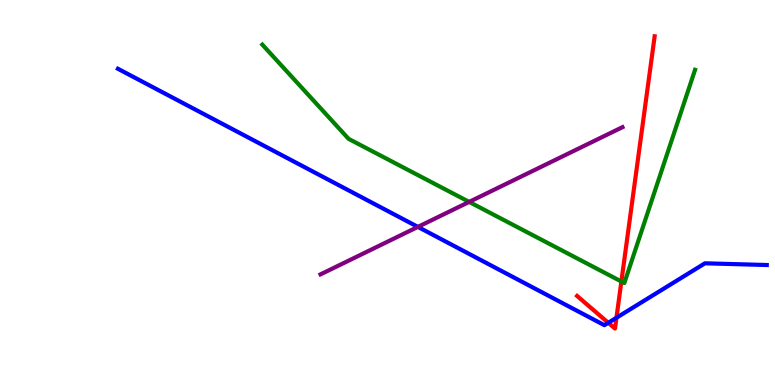[{'lines': ['blue', 'red'], 'intersections': [{'x': 7.85, 'y': 1.62}, {'x': 7.95, 'y': 1.75}]}, {'lines': ['green', 'red'], 'intersections': [{'x': 8.02, 'y': 2.69}]}, {'lines': ['purple', 'red'], 'intersections': []}, {'lines': ['blue', 'green'], 'intersections': []}, {'lines': ['blue', 'purple'], 'intersections': [{'x': 5.39, 'y': 4.11}]}, {'lines': ['green', 'purple'], 'intersections': [{'x': 6.05, 'y': 4.76}]}]